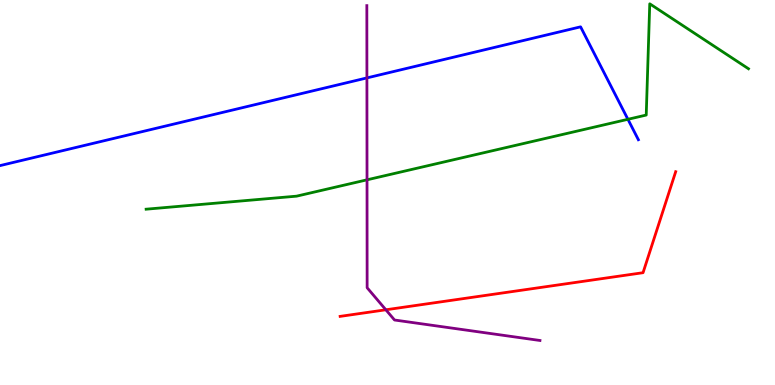[{'lines': ['blue', 'red'], 'intersections': []}, {'lines': ['green', 'red'], 'intersections': []}, {'lines': ['purple', 'red'], 'intersections': [{'x': 4.98, 'y': 1.95}]}, {'lines': ['blue', 'green'], 'intersections': [{'x': 8.1, 'y': 6.9}]}, {'lines': ['blue', 'purple'], 'intersections': [{'x': 4.73, 'y': 7.98}]}, {'lines': ['green', 'purple'], 'intersections': [{'x': 4.74, 'y': 5.33}]}]